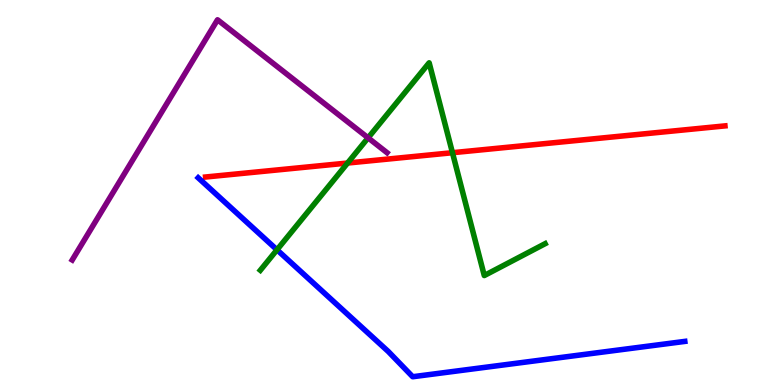[{'lines': ['blue', 'red'], 'intersections': []}, {'lines': ['green', 'red'], 'intersections': [{'x': 4.49, 'y': 5.77}, {'x': 5.84, 'y': 6.03}]}, {'lines': ['purple', 'red'], 'intersections': []}, {'lines': ['blue', 'green'], 'intersections': [{'x': 3.57, 'y': 3.51}]}, {'lines': ['blue', 'purple'], 'intersections': []}, {'lines': ['green', 'purple'], 'intersections': [{'x': 4.75, 'y': 6.42}]}]